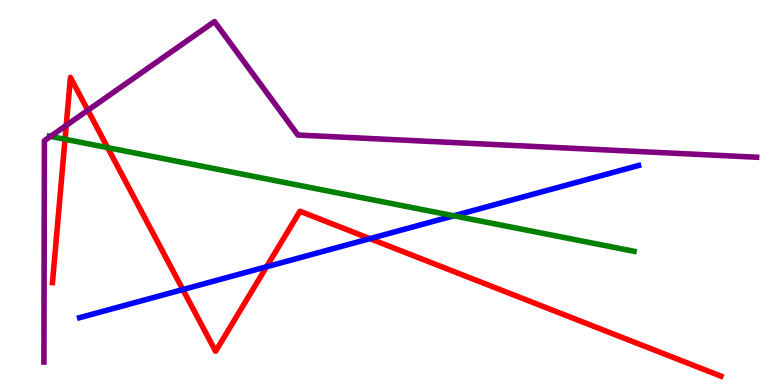[{'lines': ['blue', 'red'], 'intersections': [{'x': 2.36, 'y': 2.48}, {'x': 3.44, 'y': 3.07}, {'x': 4.77, 'y': 3.8}]}, {'lines': ['green', 'red'], 'intersections': [{'x': 0.839, 'y': 6.38}, {'x': 1.39, 'y': 6.17}]}, {'lines': ['purple', 'red'], 'intersections': [{'x': 0.855, 'y': 6.74}, {'x': 1.13, 'y': 7.14}]}, {'lines': ['blue', 'green'], 'intersections': [{'x': 5.86, 'y': 4.39}]}, {'lines': ['blue', 'purple'], 'intersections': []}, {'lines': ['green', 'purple'], 'intersections': [{'x': 0.652, 'y': 6.46}]}]